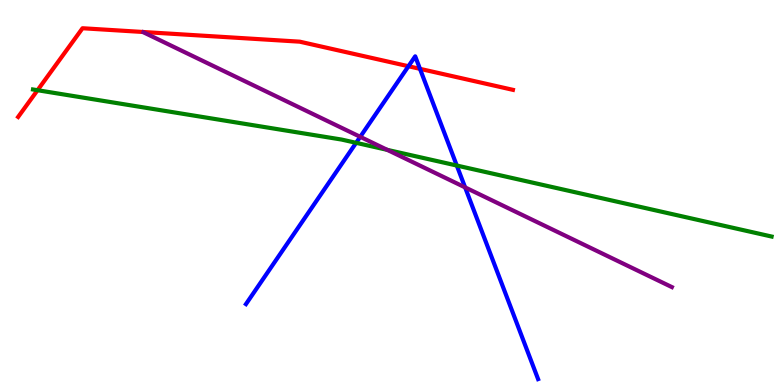[{'lines': ['blue', 'red'], 'intersections': [{'x': 5.27, 'y': 8.28}, {'x': 5.42, 'y': 8.21}]}, {'lines': ['green', 'red'], 'intersections': [{'x': 0.484, 'y': 7.66}]}, {'lines': ['purple', 'red'], 'intersections': []}, {'lines': ['blue', 'green'], 'intersections': [{'x': 4.6, 'y': 6.29}, {'x': 5.89, 'y': 5.7}]}, {'lines': ['blue', 'purple'], 'intersections': [{'x': 4.65, 'y': 6.45}, {'x': 6.0, 'y': 5.13}]}, {'lines': ['green', 'purple'], 'intersections': [{'x': 5.0, 'y': 6.11}]}]